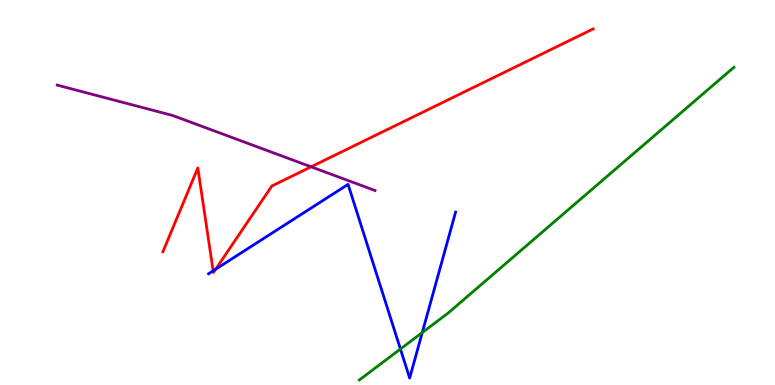[{'lines': ['blue', 'red'], 'intersections': [{'x': 2.75, 'y': 2.97}, {'x': 2.78, 'y': 3.01}]}, {'lines': ['green', 'red'], 'intersections': []}, {'lines': ['purple', 'red'], 'intersections': [{'x': 4.01, 'y': 5.67}]}, {'lines': ['blue', 'green'], 'intersections': [{'x': 5.17, 'y': 0.934}, {'x': 5.45, 'y': 1.36}]}, {'lines': ['blue', 'purple'], 'intersections': []}, {'lines': ['green', 'purple'], 'intersections': []}]